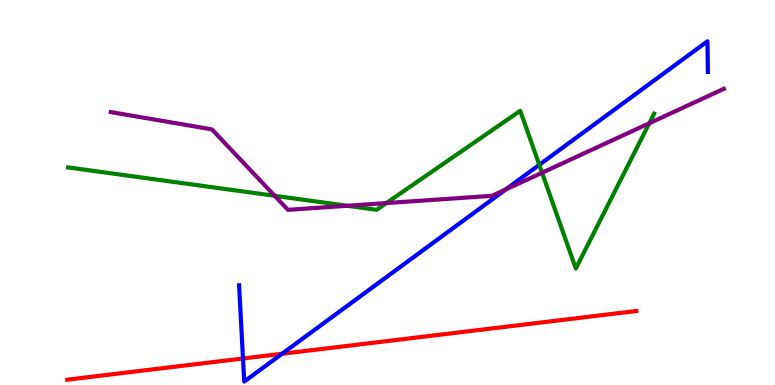[{'lines': ['blue', 'red'], 'intersections': [{'x': 3.14, 'y': 0.689}, {'x': 3.64, 'y': 0.811}]}, {'lines': ['green', 'red'], 'intersections': []}, {'lines': ['purple', 'red'], 'intersections': []}, {'lines': ['blue', 'green'], 'intersections': [{'x': 6.96, 'y': 5.72}]}, {'lines': ['blue', 'purple'], 'intersections': [{'x': 6.52, 'y': 5.08}]}, {'lines': ['green', 'purple'], 'intersections': [{'x': 3.54, 'y': 4.91}, {'x': 4.48, 'y': 4.66}, {'x': 4.98, 'y': 4.73}, {'x': 6.99, 'y': 5.51}, {'x': 8.38, 'y': 6.8}]}]